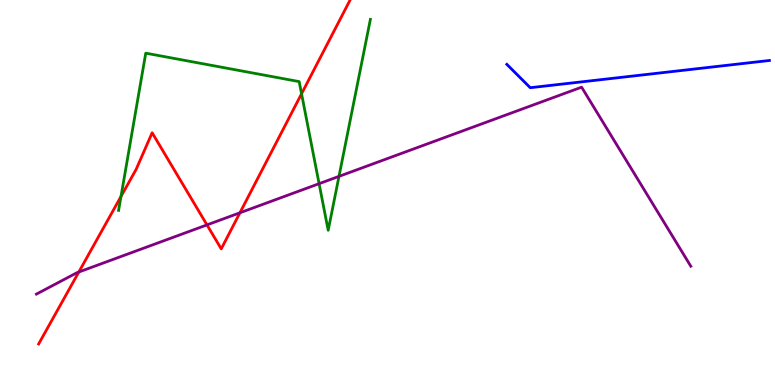[{'lines': ['blue', 'red'], 'intersections': []}, {'lines': ['green', 'red'], 'intersections': [{'x': 1.56, 'y': 4.9}, {'x': 3.89, 'y': 7.56}]}, {'lines': ['purple', 'red'], 'intersections': [{'x': 1.02, 'y': 2.93}, {'x': 2.67, 'y': 4.16}, {'x': 3.1, 'y': 4.47}]}, {'lines': ['blue', 'green'], 'intersections': []}, {'lines': ['blue', 'purple'], 'intersections': []}, {'lines': ['green', 'purple'], 'intersections': [{'x': 4.12, 'y': 5.23}, {'x': 4.37, 'y': 5.42}]}]